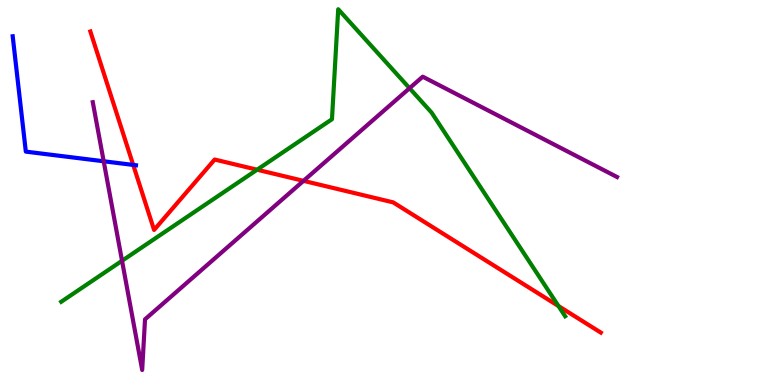[{'lines': ['blue', 'red'], 'intersections': [{'x': 1.72, 'y': 5.72}]}, {'lines': ['green', 'red'], 'intersections': [{'x': 3.32, 'y': 5.59}, {'x': 7.21, 'y': 2.05}]}, {'lines': ['purple', 'red'], 'intersections': [{'x': 3.92, 'y': 5.3}]}, {'lines': ['blue', 'green'], 'intersections': []}, {'lines': ['blue', 'purple'], 'intersections': [{'x': 1.34, 'y': 5.81}]}, {'lines': ['green', 'purple'], 'intersections': [{'x': 1.57, 'y': 3.23}, {'x': 5.28, 'y': 7.71}]}]